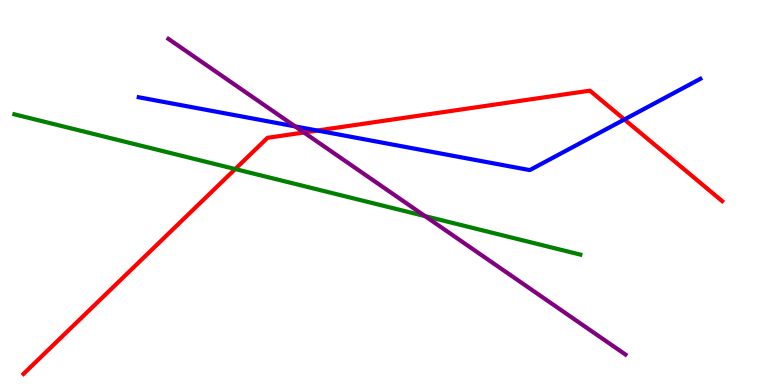[{'lines': ['blue', 'red'], 'intersections': [{'x': 4.09, 'y': 6.61}, {'x': 8.06, 'y': 6.9}]}, {'lines': ['green', 'red'], 'intersections': [{'x': 3.04, 'y': 5.61}]}, {'lines': ['purple', 'red'], 'intersections': [{'x': 3.92, 'y': 6.56}]}, {'lines': ['blue', 'green'], 'intersections': []}, {'lines': ['blue', 'purple'], 'intersections': [{'x': 3.81, 'y': 6.72}]}, {'lines': ['green', 'purple'], 'intersections': [{'x': 5.48, 'y': 4.39}]}]